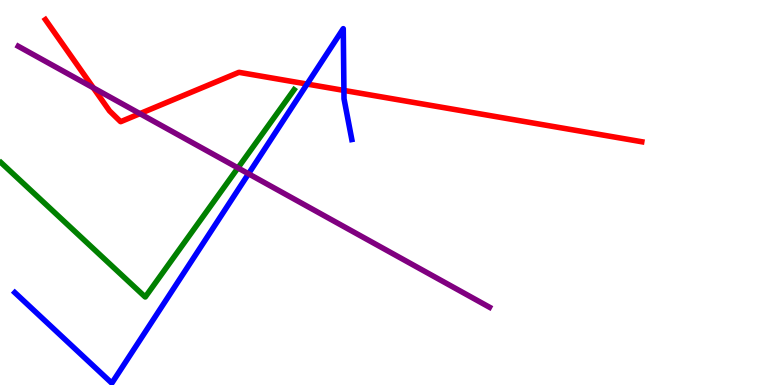[{'lines': ['blue', 'red'], 'intersections': [{'x': 3.96, 'y': 7.82}, {'x': 4.44, 'y': 7.65}]}, {'lines': ['green', 'red'], 'intersections': []}, {'lines': ['purple', 'red'], 'intersections': [{'x': 1.2, 'y': 7.72}, {'x': 1.81, 'y': 7.05}]}, {'lines': ['blue', 'green'], 'intersections': []}, {'lines': ['blue', 'purple'], 'intersections': [{'x': 3.21, 'y': 5.49}]}, {'lines': ['green', 'purple'], 'intersections': [{'x': 3.07, 'y': 5.64}]}]